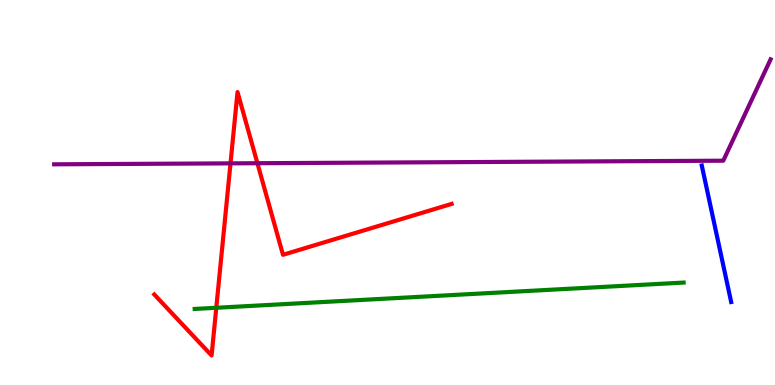[{'lines': ['blue', 'red'], 'intersections': []}, {'lines': ['green', 'red'], 'intersections': [{'x': 2.79, 'y': 2.01}]}, {'lines': ['purple', 'red'], 'intersections': [{'x': 2.97, 'y': 5.76}, {'x': 3.32, 'y': 5.76}]}, {'lines': ['blue', 'green'], 'intersections': []}, {'lines': ['blue', 'purple'], 'intersections': []}, {'lines': ['green', 'purple'], 'intersections': []}]